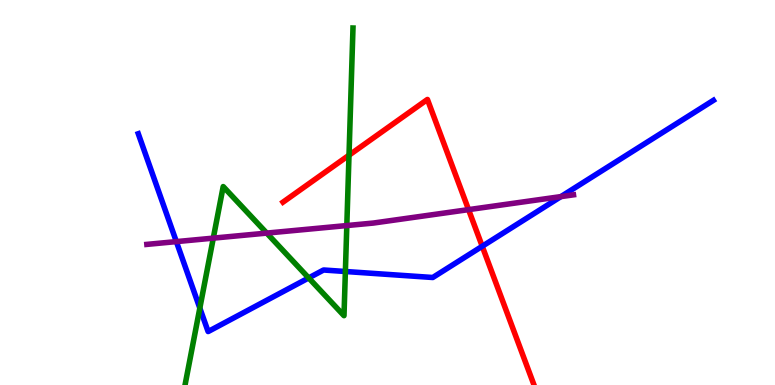[{'lines': ['blue', 'red'], 'intersections': [{'x': 6.22, 'y': 3.6}]}, {'lines': ['green', 'red'], 'intersections': [{'x': 4.5, 'y': 5.97}]}, {'lines': ['purple', 'red'], 'intersections': [{'x': 6.05, 'y': 4.56}]}, {'lines': ['blue', 'green'], 'intersections': [{'x': 2.58, 'y': 2.0}, {'x': 3.98, 'y': 2.78}, {'x': 4.46, 'y': 2.95}]}, {'lines': ['blue', 'purple'], 'intersections': [{'x': 2.28, 'y': 3.72}, {'x': 7.24, 'y': 4.89}]}, {'lines': ['green', 'purple'], 'intersections': [{'x': 2.75, 'y': 3.81}, {'x': 3.44, 'y': 3.95}, {'x': 4.48, 'y': 4.14}]}]